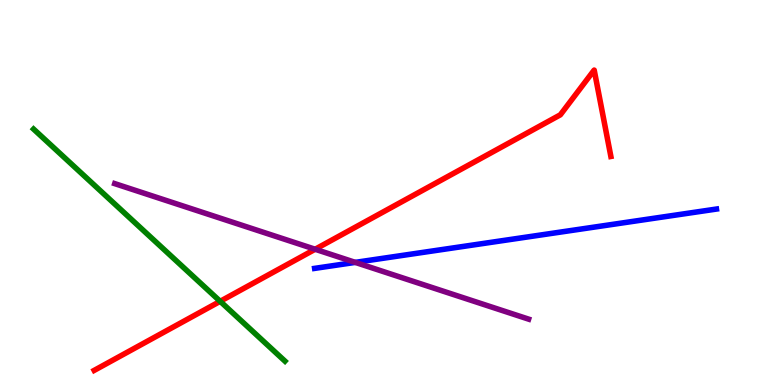[{'lines': ['blue', 'red'], 'intersections': []}, {'lines': ['green', 'red'], 'intersections': [{'x': 2.84, 'y': 2.17}]}, {'lines': ['purple', 'red'], 'intersections': [{'x': 4.07, 'y': 3.53}]}, {'lines': ['blue', 'green'], 'intersections': []}, {'lines': ['blue', 'purple'], 'intersections': [{'x': 4.58, 'y': 3.18}]}, {'lines': ['green', 'purple'], 'intersections': []}]